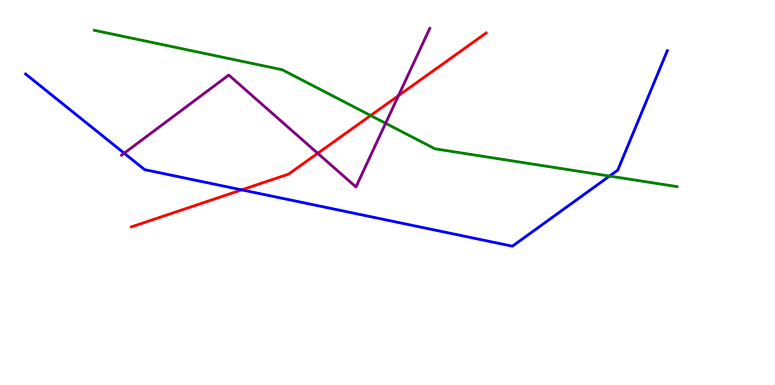[{'lines': ['blue', 'red'], 'intersections': [{'x': 3.12, 'y': 5.07}]}, {'lines': ['green', 'red'], 'intersections': [{'x': 4.78, 'y': 7.0}]}, {'lines': ['purple', 'red'], 'intersections': [{'x': 4.1, 'y': 6.02}, {'x': 5.14, 'y': 7.52}]}, {'lines': ['blue', 'green'], 'intersections': [{'x': 7.86, 'y': 5.43}]}, {'lines': ['blue', 'purple'], 'intersections': [{'x': 1.6, 'y': 6.02}]}, {'lines': ['green', 'purple'], 'intersections': [{'x': 4.98, 'y': 6.8}]}]